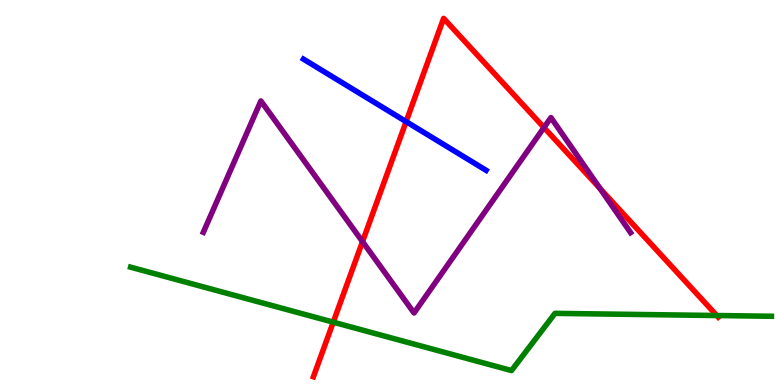[{'lines': ['blue', 'red'], 'intersections': [{'x': 5.24, 'y': 6.84}]}, {'lines': ['green', 'red'], 'intersections': [{'x': 4.3, 'y': 1.63}, {'x': 9.25, 'y': 1.8}]}, {'lines': ['purple', 'red'], 'intersections': [{'x': 4.68, 'y': 3.72}, {'x': 7.02, 'y': 6.69}, {'x': 7.74, 'y': 5.1}]}, {'lines': ['blue', 'green'], 'intersections': []}, {'lines': ['blue', 'purple'], 'intersections': []}, {'lines': ['green', 'purple'], 'intersections': []}]